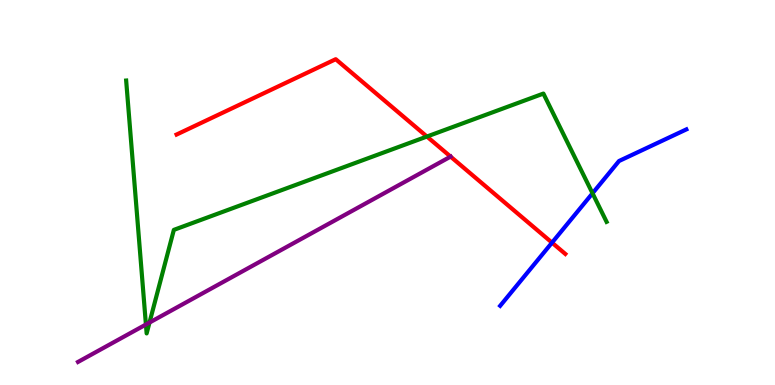[{'lines': ['blue', 'red'], 'intersections': [{'x': 7.12, 'y': 3.7}]}, {'lines': ['green', 'red'], 'intersections': [{'x': 5.51, 'y': 6.45}]}, {'lines': ['purple', 'red'], 'intersections': [{'x': 5.81, 'y': 5.93}]}, {'lines': ['blue', 'green'], 'intersections': [{'x': 7.65, 'y': 4.98}]}, {'lines': ['blue', 'purple'], 'intersections': []}, {'lines': ['green', 'purple'], 'intersections': [{'x': 1.88, 'y': 1.57}, {'x': 1.93, 'y': 1.62}]}]